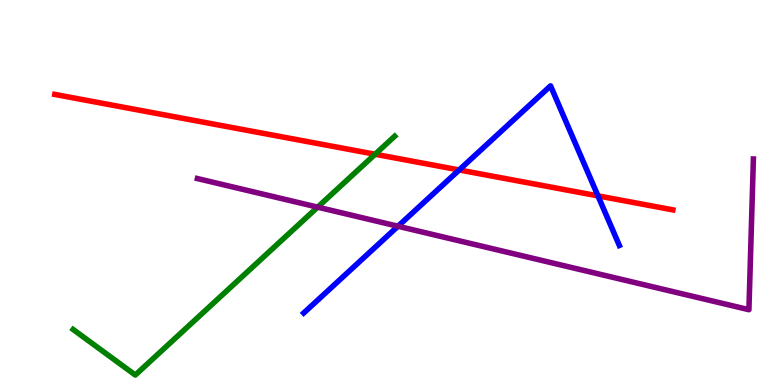[{'lines': ['blue', 'red'], 'intersections': [{'x': 5.92, 'y': 5.59}, {'x': 7.72, 'y': 4.91}]}, {'lines': ['green', 'red'], 'intersections': [{'x': 4.84, 'y': 5.99}]}, {'lines': ['purple', 'red'], 'intersections': []}, {'lines': ['blue', 'green'], 'intersections': []}, {'lines': ['blue', 'purple'], 'intersections': [{'x': 5.14, 'y': 4.12}]}, {'lines': ['green', 'purple'], 'intersections': [{'x': 4.1, 'y': 4.62}]}]